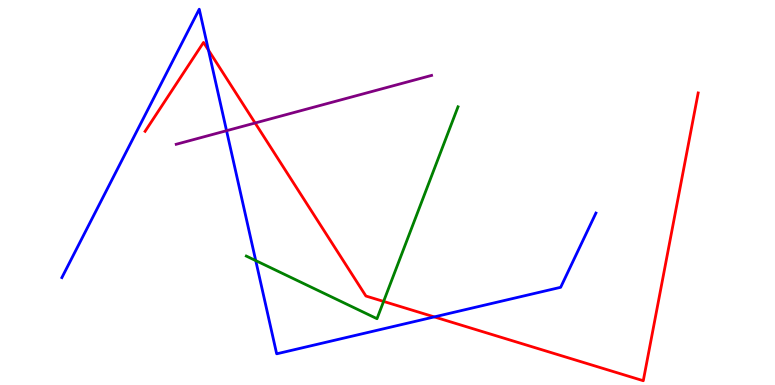[{'lines': ['blue', 'red'], 'intersections': [{'x': 2.69, 'y': 8.7}, {'x': 5.6, 'y': 1.77}]}, {'lines': ['green', 'red'], 'intersections': [{'x': 4.95, 'y': 2.17}]}, {'lines': ['purple', 'red'], 'intersections': [{'x': 3.29, 'y': 6.81}]}, {'lines': ['blue', 'green'], 'intersections': [{'x': 3.3, 'y': 3.23}]}, {'lines': ['blue', 'purple'], 'intersections': [{'x': 2.92, 'y': 6.61}]}, {'lines': ['green', 'purple'], 'intersections': []}]